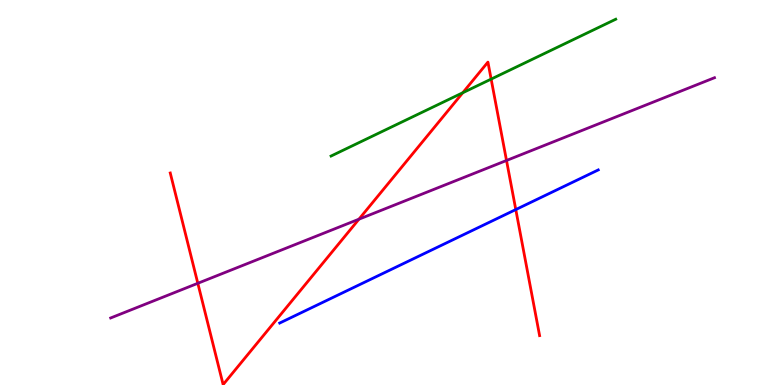[{'lines': ['blue', 'red'], 'intersections': [{'x': 6.66, 'y': 4.56}]}, {'lines': ['green', 'red'], 'intersections': [{'x': 5.97, 'y': 7.59}, {'x': 6.34, 'y': 7.95}]}, {'lines': ['purple', 'red'], 'intersections': [{'x': 2.55, 'y': 2.64}, {'x': 4.63, 'y': 4.31}, {'x': 6.54, 'y': 5.83}]}, {'lines': ['blue', 'green'], 'intersections': []}, {'lines': ['blue', 'purple'], 'intersections': []}, {'lines': ['green', 'purple'], 'intersections': []}]